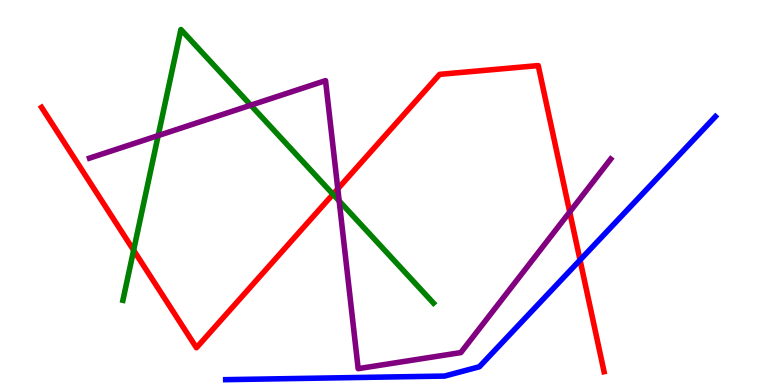[{'lines': ['blue', 'red'], 'intersections': [{'x': 7.48, 'y': 3.25}]}, {'lines': ['green', 'red'], 'intersections': [{'x': 1.72, 'y': 3.5}, {'x': 4.3, 'y': 4.95}]}, {'lines': ['purple', 'red'], 'intersections': [{'x': 4.36, 'y': 5.09}, {'x': 7.35, 'y': 4.49}]}, {'lines': ['blue', 'green'], 'intersections': []}, {'lines': ['blue', 'purple'], 'intersections': []}, {'lines': ['green', 'purple'], 'intersections': [{'x': 2.04, 'y': 6.48}, {'x': 3.24, 'y': 7.27}, {'x': 4.38, 'y': 4.78}]}]